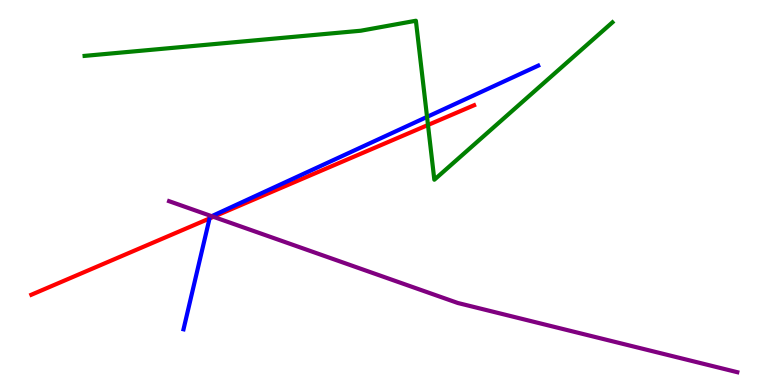[{'lines': ['blue', 'red'], 'intersections': [{'x': 2.7, 'y': 4.33}]}, {'lines': ['green', 'red'], 'intersections': [{'x': 5.52, 'y': 6.75}]}, {'lines': ['purple', 'red'], 'intersections': [{'x': 2.75, 'y': 4.37}]}, {'lines': ['blue', 'green'], 'intersections': [{'x': 5.51, 'y': 6.96}]}, {'lines': ['blue', 'purple'], 'intersections': [{'x': 2.73, 'y': 4.38}]}, {'lines': ['green', 'purple'], 'intersections': []}]